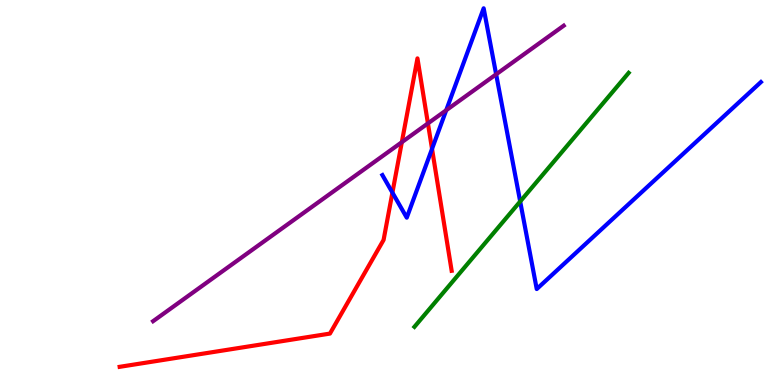[{'lines': ['blue', 'red'], 'intersections': [{'x': 5.06, 'y': 5.0}, {'x': 5.57, 'y': 6.13}]}, {'lines': ['green', 'red'], 'intersections': []}, {'lines': ['purple', 'red'], 'intersections': [{'x': 5.18, 'y': 6.31}, {'x': 5.52, 'y': 6.79}]}, {'lines': ['blue', 'green'], 'intersections': [{'x': 6.71, 'y': 4.77}]}, {'lines': ['blue', 'purple'], 'intersections': [{'x': 5.76, 'y': 7.14}, {'x': 6.4, 'y': 8.07}]}, {'lines': ['green', 'purple'], 'intersections': []}]